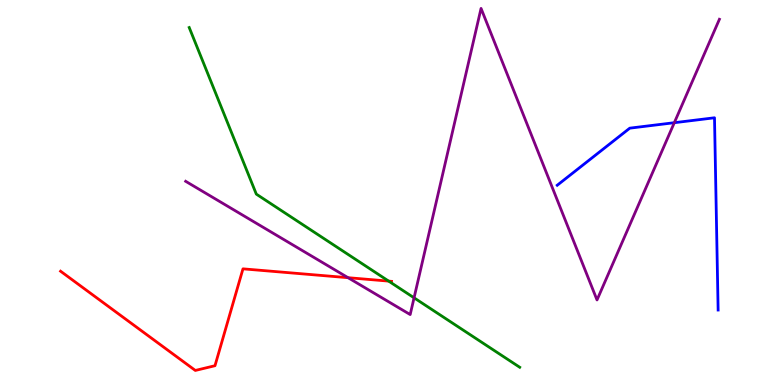[{'lines': ['blue', 'red'], 'intersections': []}, {'lines': ['green', 'red'], 'intersections': [{'x': 5.01, 'y': 2.7}]}, {'lines': ['purple', 'red'], 'intersections': [{'x': 4.49, 'y': 2.79}]}, {'lines': ['blue', 'green'], 'intersections': []}, {'lines': ['blue', 'purple'], 'intersections': [{'x': 8.7, 'y': 6.81}]}, {'lines': ['green', 'purple'], 'intersections': [{'x': 5.34, 'y': 2.26}]}]